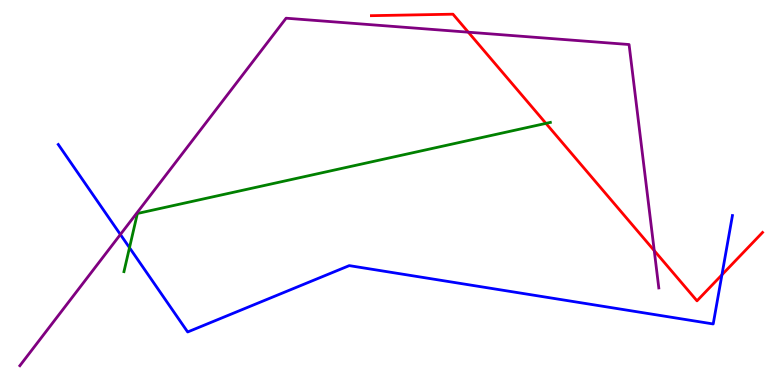[{'lines': ['blue', 'red'], 'intersections': [{'x': 9.32, 'y': 2.86}]}, {'lines': ['green', 'red'], 'intersections': [{'x': 7.04, 'y': 6.8}]}, {'lines': ['purple', 'red'], 'intersections': [{'x': 6.04, 'y': 9.16}, {'x': 8.44, 'y': 3.49}]}, {'lines': ['blue', 'green'], 'intersections': [{'x': 1.67, 'y': 3.57}]}, {'lines': ['blue', 'purple'], 'intersections': [{'x': 1.55, 'y': 3.91}]}, {'lines': ['green', 'purple'], 'intersections': []}]